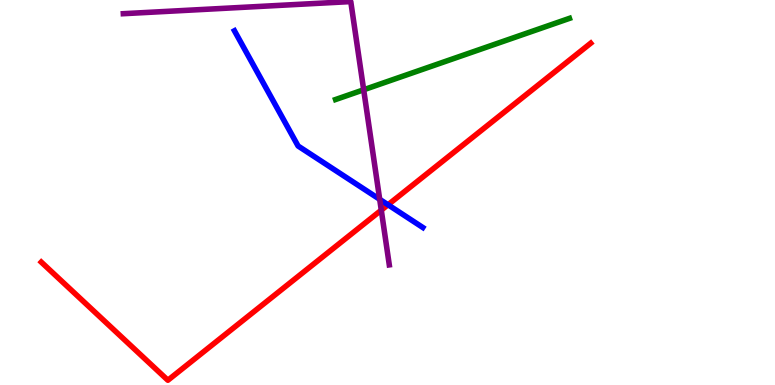[{'lines': ['blue', 'red'], 'intersections': [{'x': 5.01, 'y': 4.68}]}, {'lines': ['green', 'red'], 'intersections': []}, {'lines': ['purple', 'red'], 'intersections': [{'x': 4.92, 'y': 4.54}]}, {'lines': ['blue', 'green'], 'intersections': []}, {'lines': ['blue', 'purple'], 'intersections': [{'x': 4.9, 'y': 4.82}]}, {'lines': ['green', 'purple'], 'intersections': [{'x': 4.69, 'y': 7.67}]}]